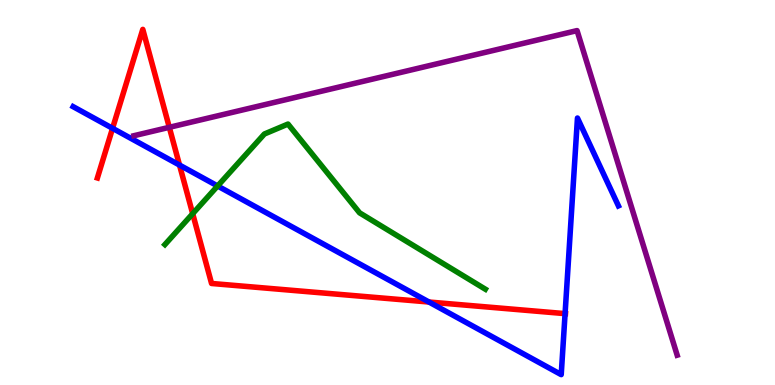[{'lines': ['blue', 'red'], 'intersections': [{'x': 1.45, 'y': 6.67}, {'x': 2.32, 'y': 5.71}, {'x': 5.54, 'y': 2.16}, {'x': 7.29, 'y': 1.85}]}, {'lines': ['green', 'red'], 'intersections': [{'x': 2.49, 'y': 4.45}]}, {'lines': ['purple', 'red'], 'intersections': [{'x': 2.18, 'y': 6.69}]}, {'lines': ['blue', 'green'], 'intersections': [{'x': 2.81, 'y': 5.17}]}, {'lines': ['blue', 'purple'], 'intersections': []}, {'lines': ['green', 'purple'], 'intersections': []}]